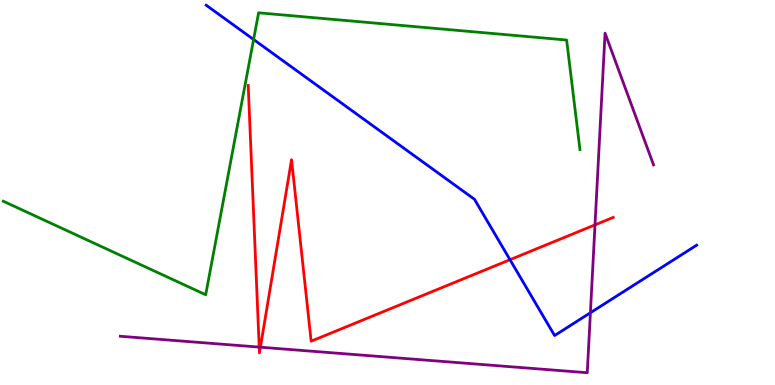[{'lines': ['blue', 'red'], 'intersections': [{'x': 6.58, 'y': 3.25}]}, {'lines': ['green', 'red'], 'intersections': []}, {'lines': ['purple', 'red'], 'intersections': [{'x': 3.34, 'y': 0.984}, {'x': 3.36, 'y': 0.982}, {'x': 7.68, 'y': 4.16}]}, {'lines': ['blue', 'green'], 'intersections': [{'x': 3.27, 'y': 8.97}]}, {'lines': ['blue', 'purple'], 'intersections': [{'x': 7.62, 'y': 1.88}]}, {'lines': ['green', 'purple'], 'intersections': []}]